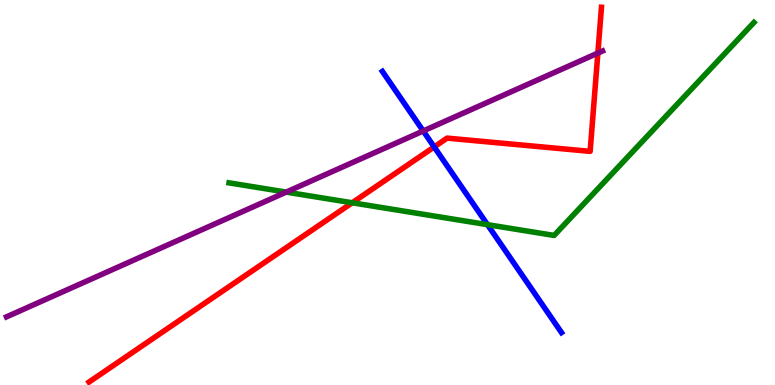[{'lines': ['blue', 'red'], 'intersections': [{'x': 5.6, 'y': 6.18}]}, {'lines': ['green', 'red'], 'intersections': [{'x': 4.54, 'y': 4.73}]}, {'lines': ['purple', 'red'], 'intersections': [{'x': 7.71, 'y': 8.62}]}, {'lines': ['blue', 'green'], 'intersections': [{'x': 6.29, 'y': 4.16}]}, {'lines': ['blue', 'purple'], 'intersections': [{'x': 5.46, 'y': 6.6}]}, {'lines': ['green', 'purple'], 'intersections': [{'x': 3.69, 'y': 5.01}]}]